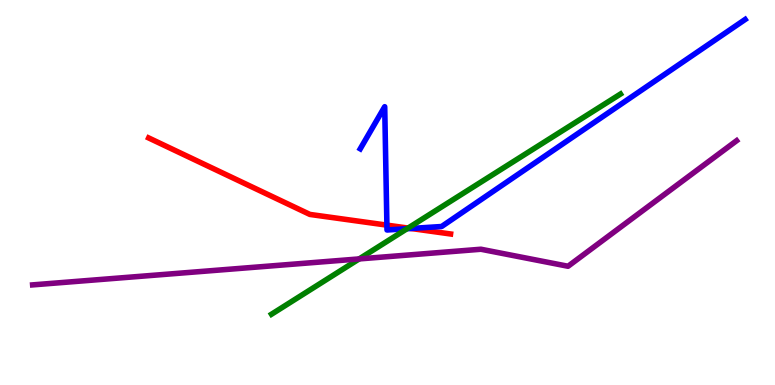[{'lines': ['blue', 'red'], 'intersections': [{'x': 4.99, 'y': 4.15}, {'x': 5.3, 'y': 4.07}]}, {'lines': ['green', 'red'], 'intersections': [{'x': 5.27, 'y': 4.08}]}, {'lines': ['purple', 'red'], 'intersections': []}, {'lines': ['blue', 'green'], 'intersections': [{'x': 5.25, 'y': 4.06}]}, {'lines': ['blue', 'purple'], 'intersections': []}, {'lines': ['green', 'purple'], 'intersections': [{'x': 4.63, 'y': 3.27}]}]